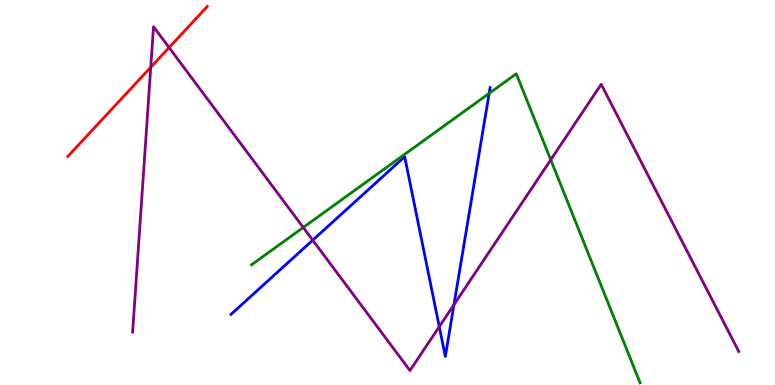[{'lines': ['blue', 'red'], 'intersections': []}, {'lines': ['green', 'red'], 'intersections': []}, {'lines': ['purple', 'red'], 'intersections': [{'x': 1.95, 'y': 8.25}, {'x': 2.18, 'y': 8.77}]}, {'lines': ['blue', 'green'], 'intersections': [{'x': 6.31, 'y': 7.57}]}, {'lines': ['blue', 'purple'], 'intersections': [{'x': 4.04, 'y': 3.76}, {'x': 5.67, 'y': 1.52}, {'x': 5.86, 'y': 2.09}]}, {'lines': ['green', 'purple'], 'intersections': [{'x': 3.91, 'y': 4.09}, {'x': 7.11, 'y': 5.85}]}]